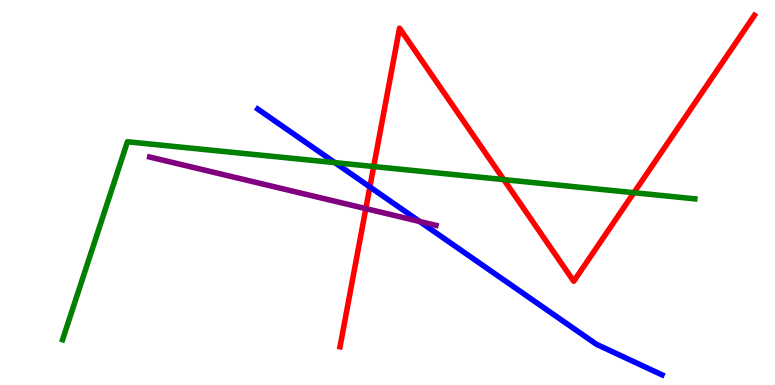[{'lines': ['blue', 'red'], 'intersections': [{'x': 4.77, 'y': 5.14}]}, {'lines': ['green', 'red'], 'intersections': [{'x': 4.82, 'y': 5.67}, {'x': 6.5, 'y': 5.33}, {'x': 8.18, 'y': 4.99}]}, {'lines': ['purple', 'red'], 'intersections': [{'x': 4.72, 'y': 4.58}]}, {'lines': ['blue', 'green'], 'intersections': [{'x': 4.32, 'y': 5.78}]}, {'lines': ['blue', 'purple'], 'intersections': [{'x': 5.41, 'y': 4.25}]}, {'lines': ['green', 'purple'], 'intersections': []}]